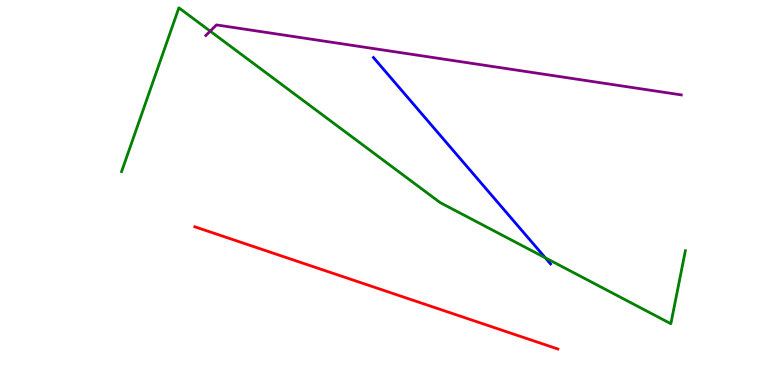[{'lines': ['blue', 'red'], 'intersections': []}, {'lines': ['green', 'red'], 'intersections': []}, {'lines': ['purple', 'red'], 'intersections': []}, {'lines': ['blue', 'green'], 'intersections': [{'x': 7.04, 'y': 3.3}]}, {'lines': ['blue', 'purple'], 'intersections': []}, {'lines': ['green', 'purple'], 'intersections': [{'x': 2.71, 'y': 9.19}]}]